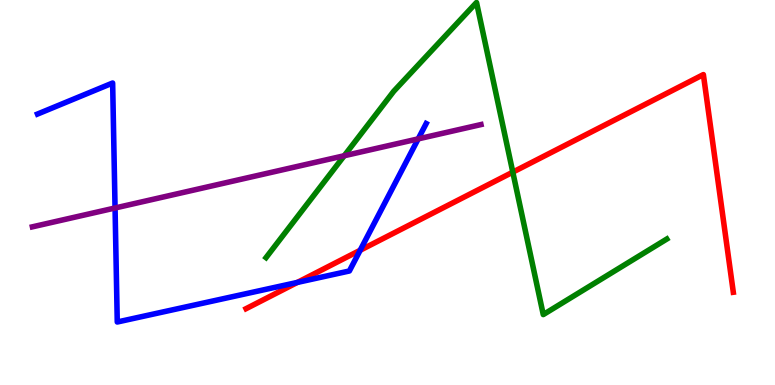[{'lines': ['blue', 'red'], 'intersections': [{'x': 3.84, 'y': 2.66}, {'x': 4.65, 'y': 3.5}]}, {'lines': ['green', 'red'], 'intersections': [{'x': 6.62, 'y': 5.53}]}, {'lines': ['purple', 'red'], 'intersections': []}, {'lines': ['blue', 'green'], 'intersections': []}, {'lines': ['blue', 'purple'], 'intersections': [{'x': 1.48, 'y': 4.6}, {'x': 5.4, 'y': 6.39}]}, {'lines': ['green', 'purple'], 'intersections': [{'x': 4.44, 'y': 5.95}]}]